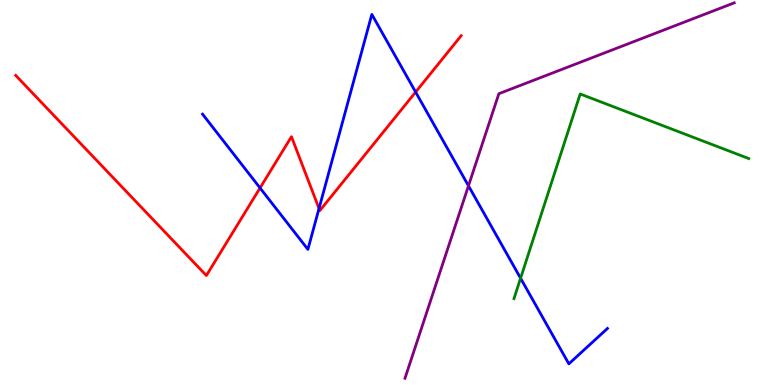[{'lines': ['blue', 'red'], 'intersections': [{'x': 3.36, 'y': 5.12}, {'x': 4.12, 'y': 4.58}, {'x': 5.36, 'y': 7.61}]}, {'lines': ['green', 'red'], 'intersections': []}, {'lines': ['purple', 'red'], 'intersections': []}, {'lines': ['blue', 'green'], 'intersections': [{'x': 6.72, 'y': 2.77}]}, {'lines': ['blue', 'purple'], 'intersections': [{'x': 6.04, 'y': 5.17}]}, {'lines': ['green', 'purple'], 'intersections': []}]